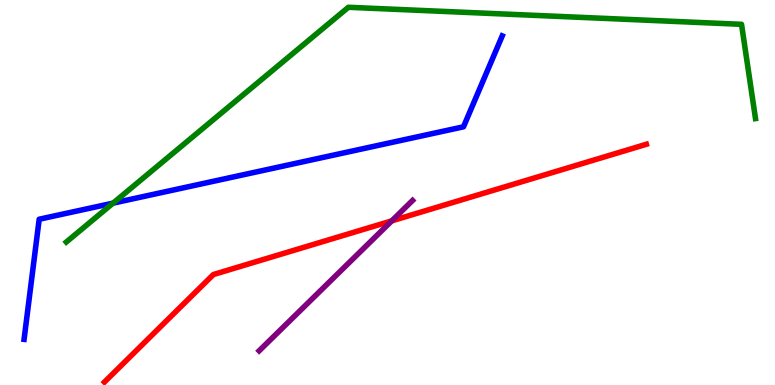[{'lines': ['blue', 'red'], 'intersections': []}, {'lines': ['green', 'red'], 'intersections': []}, {'lines': ['purple', 'red'], 'intersections': [{'x': 5.05, 'y': 4.26}]}, {'lines': ['blue', 'green'], 'intersections': [{'x': 1.46, 'y': 4.72}]}, {'lines': ['blue', 'purple'], 'intersections': []}, {'lines': ['green', 'purple'], 'intersections': []}]